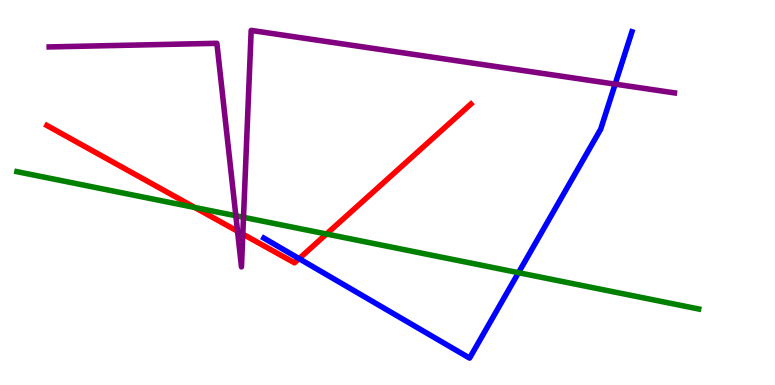[{'lines': ['blue', 'red'], 'intersections': [{'x': 3.86, 'y': 3.28}]}, {'lines': ['green', 'red'], 'intersections': [{'x': 2.51, 'y': 4.61}, {'x': 4.21, 'y': 3.92}]}, {'lines': ['purple', 'red'], 'intersections': [{'x': 3.07, 'y': 3.99}, {'x': 3.13, 'y': 3.92}]}, {'lines': ['blue', 'green'], 'intersections': [{'x': 6.69, 'y': 2.92}]}, {'lines': ['blue', 'purple'], 'intersections': [{'x': 7.94, 'y': 7.81}]}, {'lines': ['green', 'purple'], 'intersections': [{'x': 3.04, 'y': 4.4}, {'x': 3.14, 'y': 4.36}]}]